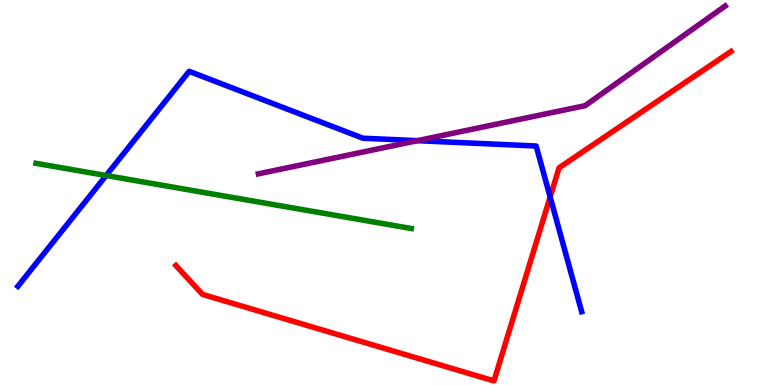[{'lines': ['blue', 'red'], 'intersections': [{'x': 7.1, 'y': 4.88}]}, {'lines': ['green', 'red'], 'intersections': []}, {'lines': ['purple', 'red'], 'intersections': []}, {'lines': ['blue', 'green'], 'intersections': [{'x': 1.37, 'y': 5.44}]}, {'lines': ['blue', 'purple'], 'intersections': [{'x': 5.39, 'y': 6.35}]}, {'lines': ['green', 'purple'], 'intersections': []}]